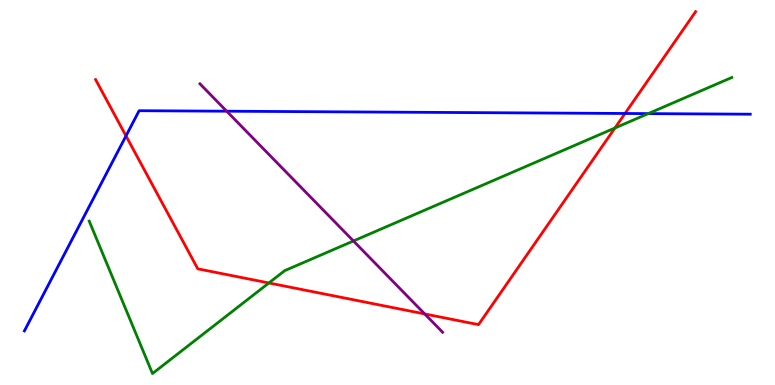[{'lines': ['blue', 'red'], 'intersections': [{'x': 1.63, 'y': 6.47}, {'x': 8.06, 'y': 7.05}]}, {'lines': ['green', 'red'], 'intersections': [{'x': 3.47, 'y': 2.65}, {'x': 7.93, 'y': 6.68}]}, {'lines': ['purple', 'red'], 'intersections': [{'x': 5.48, 'y': 1.85}]}, {'lines': ['blue', 'green'], 'intersections': [{'x': 8.36, 'y': 7.05}]}, {'lines': ['blue', 'purple'], 'intersections': [{'x': 2.93, 'y': 7.11}]}, {'lines': ['green', 'purple'], 'intersections': [{'x': 4.56, 'y': 3.74}]}]